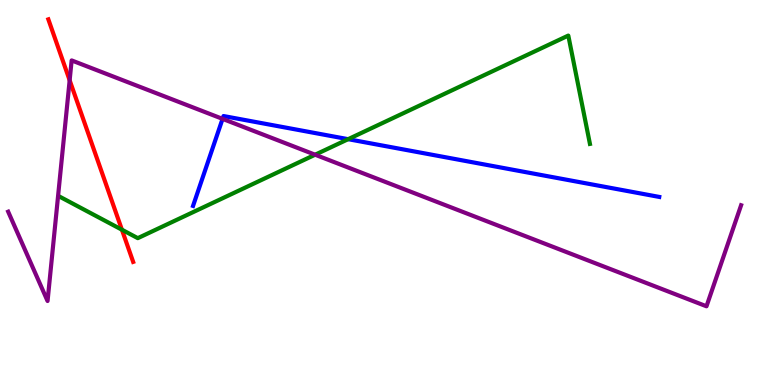[{'lines': ['blue', 'red'], 'intersections': []}, {'lines': ['green', 'red'], 'intersections': [{'x': 1.57, 'y': 4.03}]}, {'lines': ['purple', 'red'], 'intersections': [{'x': 0.899, 'y': 7.91}]}, {'lines': ['blue', 'green'], 'intersections': [{'x': 4.49, 'y': 6.38}]}, {'lines': ['blue', 'purple'], 'intersections': [{'x': 2.87, 'y': 6.91}]}, {'lines': ['green', 'purple'], 'intersections': [{'x': 4.07, 'y': 5.98}]}]